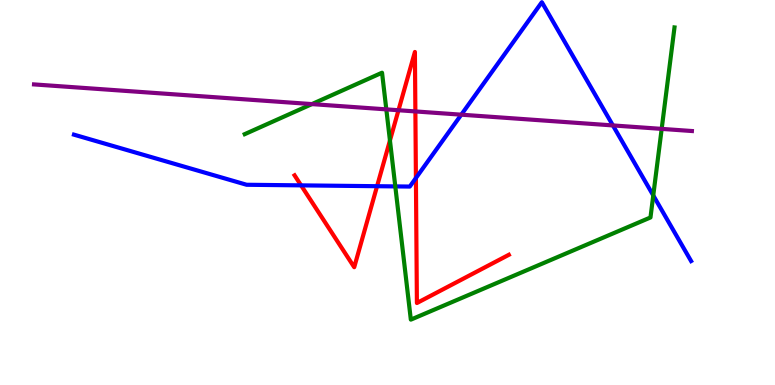[{'lines': ['blue', 'red'], 'intersections': [{'x': 3.88, 'y': 5.19}, {'x': 4.87, 'y': 5.16}, {'x': 5.37, 'y': 5.38}]}, {'lines': ['green', 'red'], 'intersections': [{'x': 5.03, 'y': 6.35}]}, {'lines': ['purple', 'red'], 'intersections': [{'x': 5.14, 'y': 7.14}, {'x': 5.36, 'y': 7.11}]}, {'lines': ['blue', 'green'], 'intersections': [{'x': 5.1, 'y': 5.16}, {'x': 8.43, 'y': 4.92}]}, {'lines': ['blue', 'purple'], 'intersections': [{'x': 5.95, 'y': 7.02}, {'x': 7.91, 'y': 6.74}]}, {'lines': ['green', 'purple'], 'intersections': [{'x': 4.02, 'y': 7.3}, {'x': 4.98, 'y': 7.16}, {'x': 8.54, 'y': 6.65}]}]